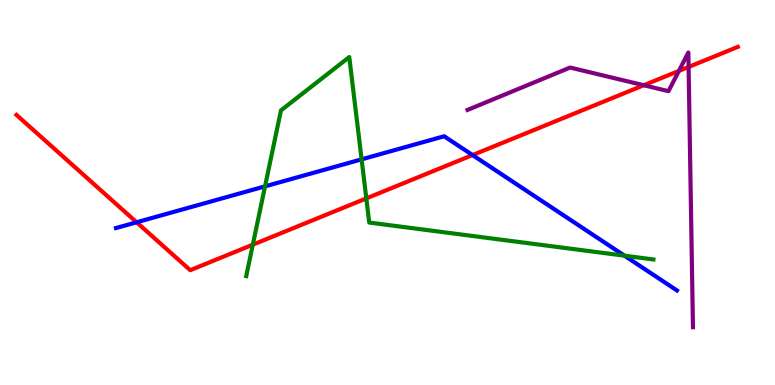[{'lines': ['blue', 'red'], 'intersections': [{'x': 1.76, 'y': 4.23}, {'x': 6.1, 'y': 5.97}]}, {'lines': ['green', 'red'], 'intersections': [{'x': 3.26, 'y': 3.64}, {'x': 4.73, 'y': 4.85}]}, {'lines': ['purple', 'red'], 'intersections': [{'x': 8.31, 'y': 7.79}, {'x': 8.76, 'y': 8.16}, {'x': 8.89, 'y': 8.26}]}, {'lines': ['blue', 'green'], 'intersections': [{'x': 3.42, 'y': 5.16}, {'x': 4.67, 'y': 5.86}, {'x': 8.06, 'y': 3.36}]}, {'lines': ['blue', 'purple'], 'intersections': []}, {'lines': ['green', 'purple'], 'intersections': []}]